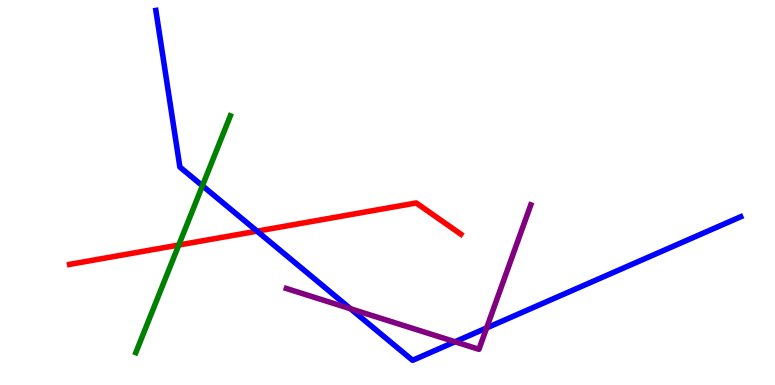[{'lines': ['blue', 'red'], 'intersections': [{'x': 3.32, 'y': 4.0}]}, {'lines': ['green', 'red'], 'intersections': [{'x': 2.31, 'y': 3.64}]}, {'lines': ['purple', 'red'], 'intersections': []}, {'lines': ['blue', 'green'], 'intersections': [{'x': 2.61, 'y': 5.17}]}, {'lines': ['blue', 'purple'], 'intersections': [{'x': 4.52, 'y': 1.98}, {'x': 5.87, 'y': 1.12}, {'x': 6.28, 'y': 1.48}]}, {'lines': ['green', 'purple'], 'intersections': []}]